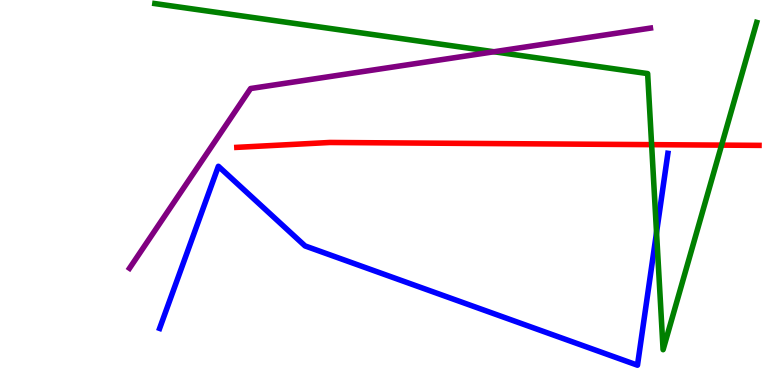[{'lines': ['blue', 'red'], 'intersections': []}, {'lines': ['green', 'red'], 'intersections': [{'x': 8.41, 'y': 6.24}, {'x': 9.31, 'y': 6.23}]}, {'lines': ['purple', 'red'], 'intersections': []}, {'lines': ['blue', 'green'], 'intersections': [{'x': 8.47, 'y': 3.96}]}, {'lines': ['blue', 'purple'], 'intersections': []}, {'lines': ['green', 'purple'], 'intersections': [{'x': 6.37, 'y': 8.66}]}]